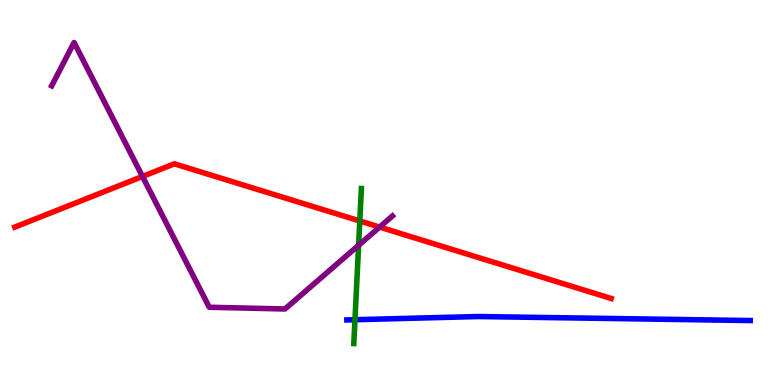[{'lines': ['blue', 'red'], 'intersections': []}, {'lines': ['green', 'red'], 'intersections': [{'x': 4.64, 'y': 4.26}]}, {'lines': ['purple', 'red'], 'intersections': [{'x': 1.84, 'y': 5.42}, {'x': 4.9, 'y': 4.1}]}, {'lines': ['blue', 'green'], 'intersections': [{'x': 4.58, 'y': 1.7}]}, {'lines': ['blue', 'purple'], 'intersections': []}, {'lines': ['green', 'purple'], 'intersections': [{'x': 4.63, 'y': 3.63}]}]